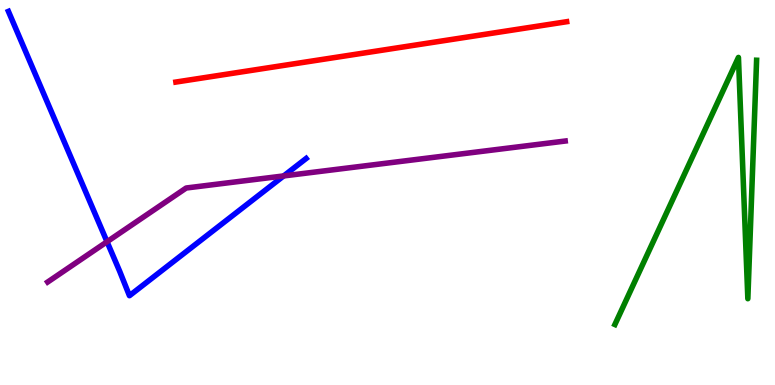[{'lines': ['blue', 'red'], 'intersections': []}, {'lines': ['green', 'red'], 'intersections': []}, {'lines': ['purple', 'red'], 'intersections': []}, {'lines': ['blue', 'green'], 'intersections': []}, {'lines': ['blue', 'purple'], 'intersections': [{'x': 1.38, 'y': 3.72}, {'x': 3.66, 'y': 5.43}]}, {'lines': ['green', 'purple'], 'intersections': []}]